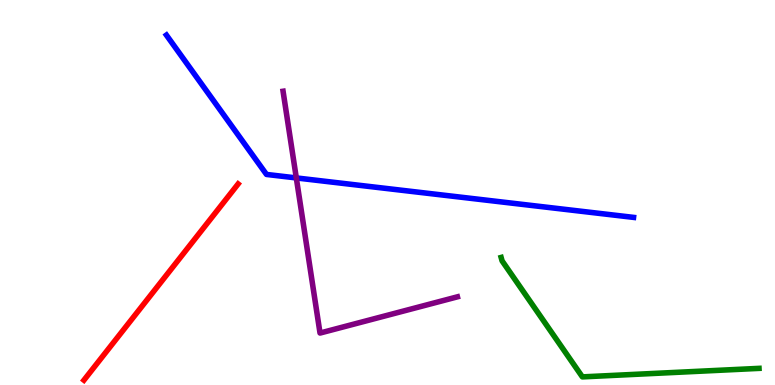[{'lines': ['blue', 'red'], 'intersections': []}, {'lines': ['green', 'red'], 'intersections': []}, {'lines': ['purple', 'red'], 'intersections': []}, {'lines': ['blue', 'green'], 'intersections': []}, {'lines': ['blue', 'purple'], 'intersections': [{'x': 3.82, 'y': 5.38}]}, {'lines': ['green', 'purple'], 'intersections': []}]